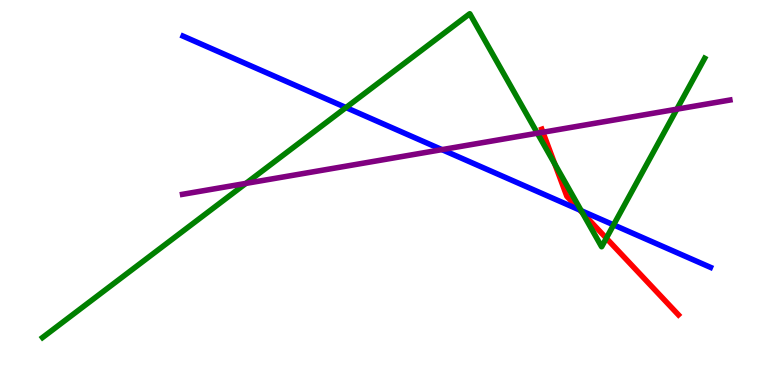[{'lines': ['blue', 'red'], 'intersections': [{'x': 7.48, 'y': 4.54}]}, {'lines': ['green', 'red'], 'intersections': [{'x': 7.16, 'y': 5.74}, {'x': 7.52, 'y': 4.47}, {'x': 7.82, 'y': 3.81}]}, {'lines': ['purple', 'red'], 'intersections': [{'x': 7.01, 'y': 6.57}]}, {'lines': ['blue', 'green'], 'intersections': [{'x': 4.46, 'y': 7.21}, {'x': 7.5, 'y': 4.53}, {'x': 7.92, 'y': 4.16}]}, {'lines': ['blue', 'purple'], 'intersections': [{'x': 5.7, 'y': 6.11}]}, {'lines': ['green', 'purple'], 'intersections': [{'x': 3.17, 'y': 5.24}, {'x': 6.93, 'y': 6.54}, {'x': 8.73, 'y': 7.16}]}]